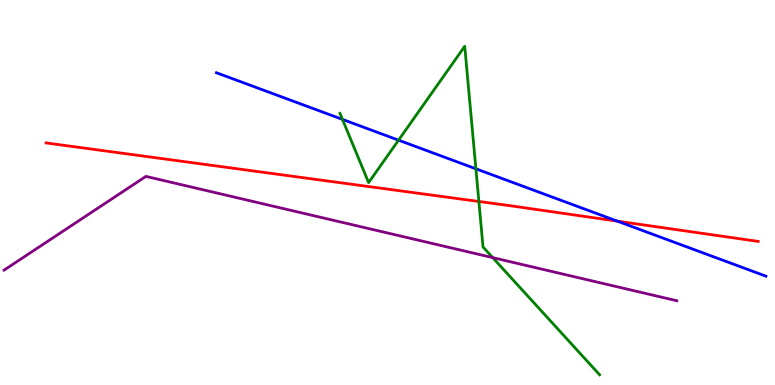[{'lines': ['blue', 'red'], 'intersections': [{'x': 7.96, 'y': 4.26}]}, {'lines': ['green', 'red'], 'intersections': [{'x': 6.18, 'y': 4.77}]}, {'lines': ['purple', 'red'], 'intersections': []}, {'lines': ['blue', 'green'], 'intersections': [{'x': 4.42, 'y': 6.9}, {'x': 5.14, 'y': 6.36}, {'x': 6.14, 'y': 5.62}]}, {'lines': ['blue', 'purple'], 'intersections': []}, {'lines': ['green', 'purple'], 'intersections': [{'x': 6.36, 'y': 3.31}]}]